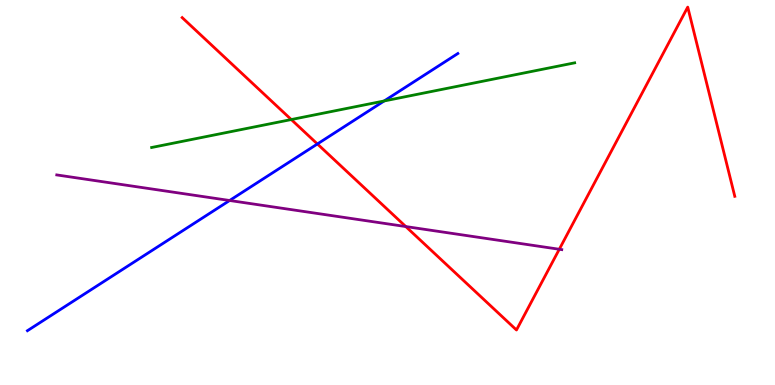[{'lines': ['blue', 'red'], 'intersections': [{'x': 4.1, 'y': 6.26}]}, {'lines': ['green', 'red'], 'intersections': [{'x': 3.76, 'y': 6.89}]}, {'lines': ['purple', 'red'], 'intersections': [{'x': 5.24, 'y': 4.12}, {'x': 7.22, 'y': 3.53}]}, {'lines': ['blue', 'green'], 'intersections': [{'x': 4.96, 'y': 7.38}]}, {'lines': ['blue', 'purple'], 'intersections': [{'x': 2.96, 'y': 4.79}]}, {'lines': ['green', 'purple'], 'intersections': []}]